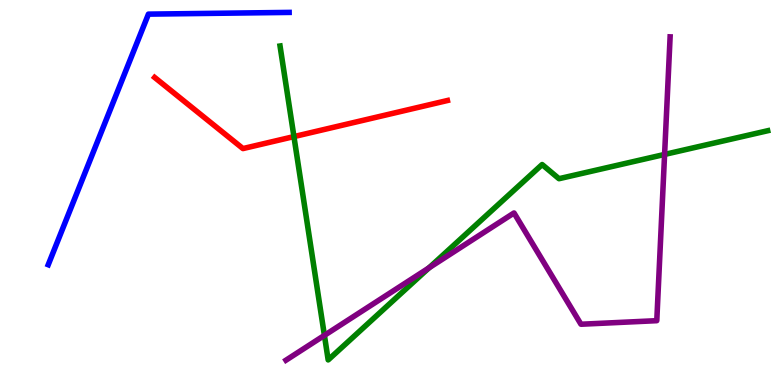[{'lines': ['blue', 'red'], 'intersections': []}, {'lines': ['green', 'red'], 'intersections': [{'x': 3.79, 'y': 6.45}]}, {'lines': ['purple', 'red'], 'intersections': []}, {'lines': ['blue', 'green'], 'intersections': []}, {'lines': ['blue', 'purple'], 'intersections': []}, {'lines': ['green', 'purple'], 'intersections': [{'x': 4.19, 'y': 1.29}, {'x': 5.54, 'y': 3.04}, {'x': 8.58, 'y': 5.99}]}]